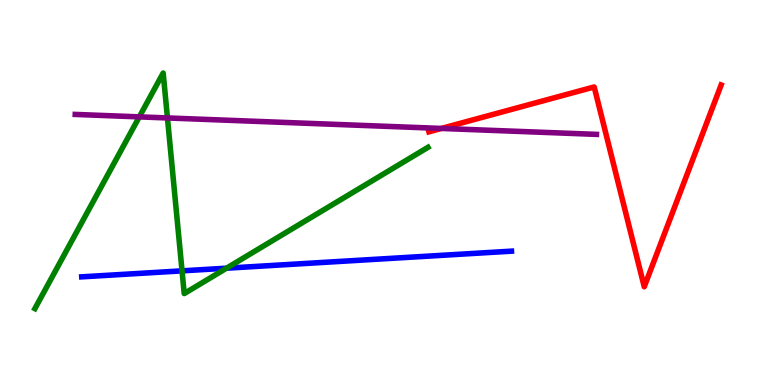[{'lines': ['blue', 'red'], 'intersections': []}, {'lines': ['green', 'red'], 'intersections': []}, {'lines': ['purple', 'red'], 'intersections': [{'x': 5.7, 'y': 6.66}]}, {'lines': ['blue', 'green'], 'intersections': [{'x': 2.35, 'y': 2.96}, {'x': 2.92, 'y': 3.03}]}, {'lines': ['blue', 'purple'], 'intersections': []}, {'lines': ['green', 'purple'], 'intersections': [{'x': 1.8, 'y': 6.96}, {'x': 2.16, 'y': 6.94}]}]